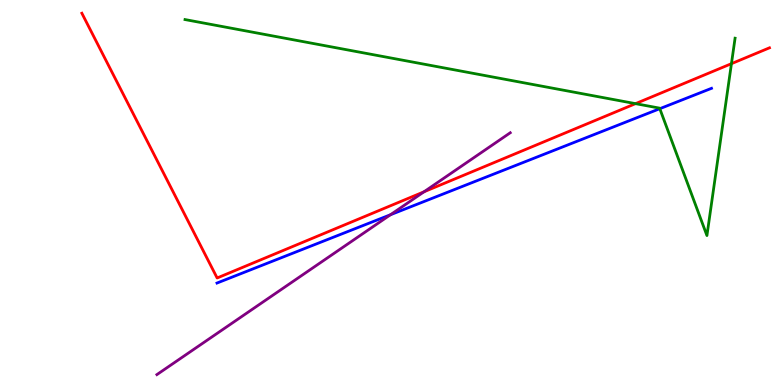[{'lines': ['blue', 'red'], 'intersections': []}, {'lines': ['green', 'red'], 'intersections': [{'x': 8.2, 'y': 7.31}, {'x': 9.44, 'y': 8.35}]}, {'lines': ['purple', 'red'], 'intersections': [{'x': 5.47, 'y': 5.02}]}, {'lines': ['blue', 'green'], 'intersections': [{'x': 8.51, 'y': 7.18}]}, {'lines': ['blue', 'purple'], 'intersections': [{'x': 5.04, 'y': 4.42}]}, {'lines': ['green', 'purple'], 'intersections': []}]